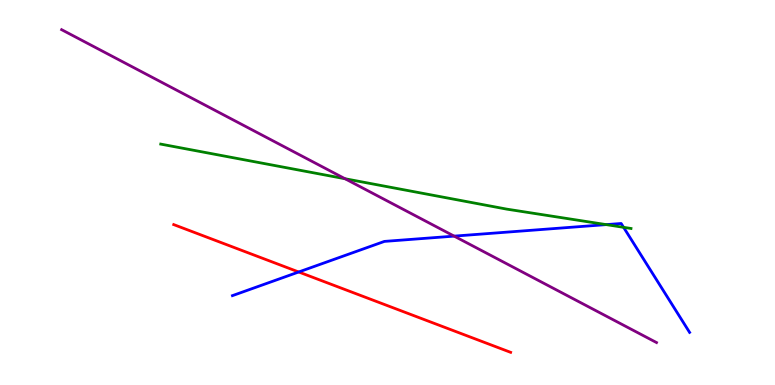[{'lines': ['blue', 'red'], 'intersections': [{'x': 3.85, 'y': 2.94}]}, {'lines': ['green', 'red'], 'intersections': []}, {'lines': ['purple', 'red'], 'intersections': []}, {'lines': ['blue', 'green'], 'intersections': [{'x': 7.82, 'y': 4.17}, {'x': 8.05, 'y': 4.1}]}, {'lines': ['blue', 'purple'], 'intersections': [{'x': 5.86, 'y': 3.87}]}, {'lines': ['green', 'purple'], 'intersections': [{'x': 4.45, 'y': 5.36}]}]